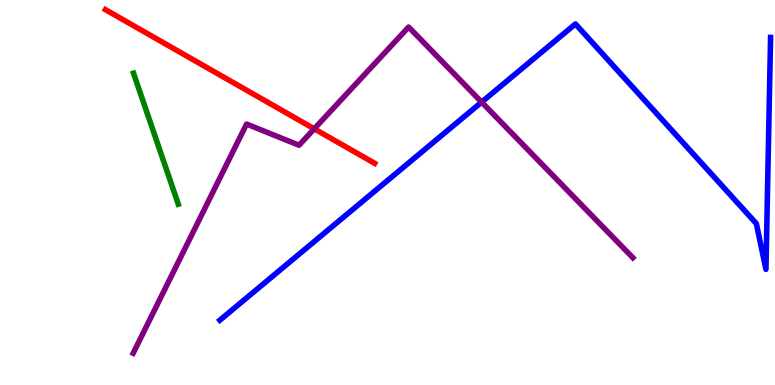[{'lines': ['blue', 'red'], 'intersections': []}, {'lines': ['green', 'red'], 'intersections': []}, {'lines': ['purple', 'red'], 'intersections': [{'x': 4.05, 'y': 6.65}]}, {'lines': ['blue', 'green'], 'intersections': []}, {'lines': ['blue', 'purple'], 'intersections': [{'x': 6.21, 'y': 7.35}]}, {'lines': ['green', 'purple'], 'intersections': []}]